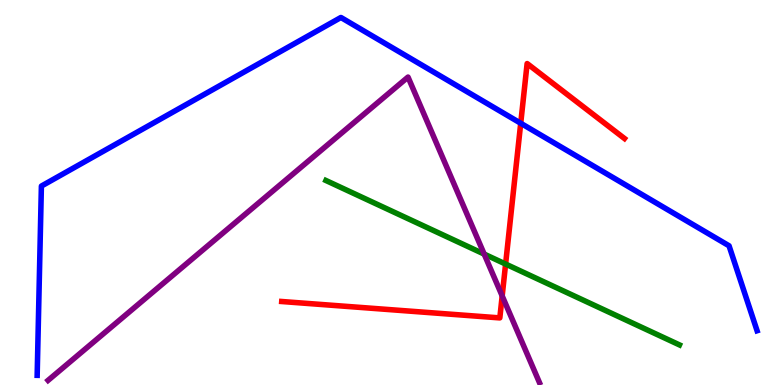[{'lines': ['blue', 'red'], 'intersections': [{'x': 6.72, 'y': 6.8}]}, {'lines': ['green', 'red'], 'intersections': [{'x': 6.52, 'y': 3.14}]}, {'lines': ['purple', 'red'], 'intersections': [{'x': 6.48, 'y': 2.31}]}, {'lines': ['blue', 'green'], 'intersections': []}, {'lines': ['blue', 'purple'], 'intersections': []}, {'lines': ['green', 'purple'], 'intersections': [{'x': 6.25, 'y': 3.4}]}]